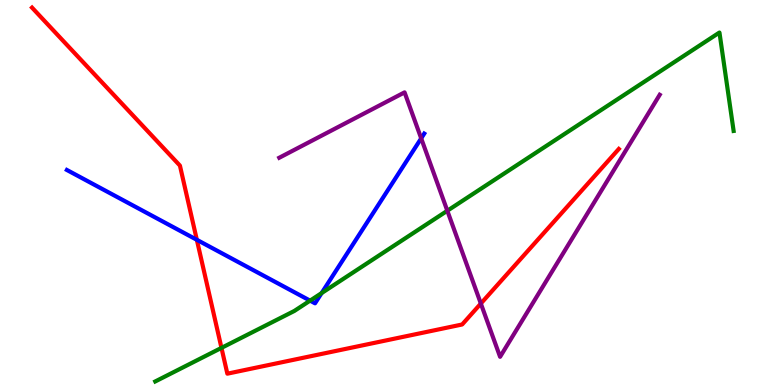[{'lines': ['blue', 'red'], 'intersections': [{'x': 2.54, 'y': 3.77}]}, {'lines': ['green', 'red'], 'intersections': [{'x': 2.86, 'y': 0.964}]}, {'lines': ['purple', 'red'], 'intersections': [{'x': 6.2, 'y': 2.12}]}, {'lines': ['blue', 'green'], 'intersections': [{'x': 4.0, 'y': 2.19}, {'x': 4.15, 'y': 2.39}]}, {'lines': ['blue', 'purple'], 'intersections': [{'x': 5.43, 'y': 6.41}]}, {'lines': ['green', 'purple'], 'intersections': [{'x': 5.77, 'y': 4.53}]}]